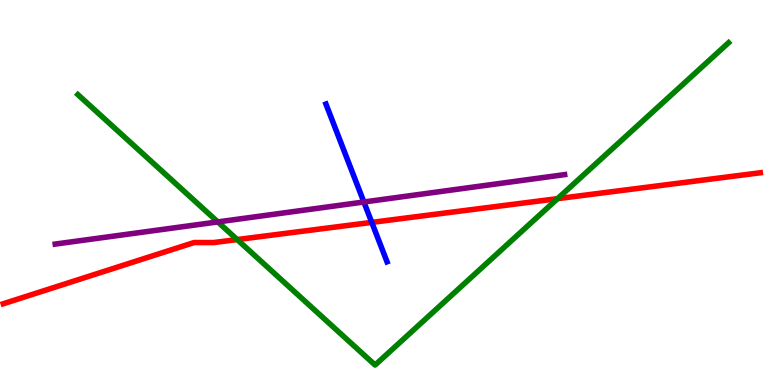[{'lines': ['blue', 'red'], 'intersections': [{'x': 4.8, 'y': 4.22}]}, {'lines': ['green', 'red'], 'intersections': [{'x': 3.06, 'y': 3.78}, {'x': 7.19, 'y': 4.84}]}, {'lines': ['purple', 'red'], 'intersections': []}, {'lines': ['blue', 'green'], 'intersections': []}, {'lines': ['blue', 'purple'], 'intersections': [{'x': 4.7, 'y': 4.75}]}, {'lines': ['green', 'purple'], 'intersections': [{'x': 2.81, 'y': 4.24}]}]